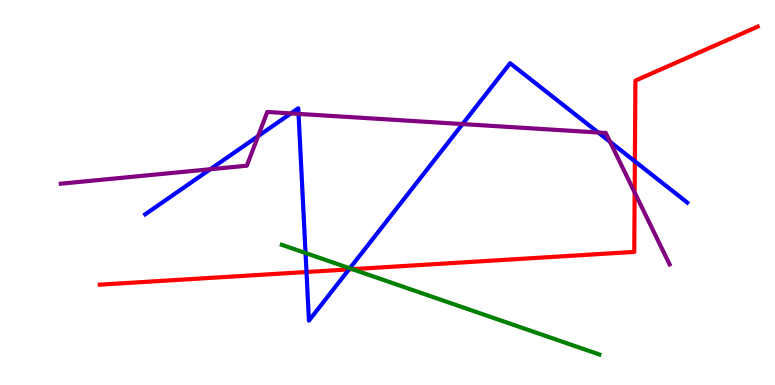[{'lines': ['blue', 'red'], 'intersections': [{'x': 3.95, 'y': 2.94}, {'x': 4.5, 'y': 3.0}, {'x': 8.19, 'y': 5.81}]}, {'lines': ['green', 'red'], 'intersections': [{'x': 4.55, 'y': 3.01}]}, {'lines': ['purple', 'red'], 'intersections': [{'x': 8.19, 'y': 5.0}]}, {'lines': ['blue', 'green'], 'intersections': [{'x': 3.94, 'y': 3.43}, {'x': 4.51, 'y': 3.03}]}, {'lines': ['blue', 'purple'], 'intersections': [{'x': 2.71, 'y': 5.6}, {'x': 3.33, 'y': 6.46}, {'x': 3.75, 'y': 7.05}, {'x': 3.85, 'y': 7.04}, {'x': 5.97, 'y': 6.78}, {'x': 7.72, 'y': 6.56}, {'x': 7.87, 'y': 6.32}]}, {'lines': ['green', 'purple'], 'intersections': []}]